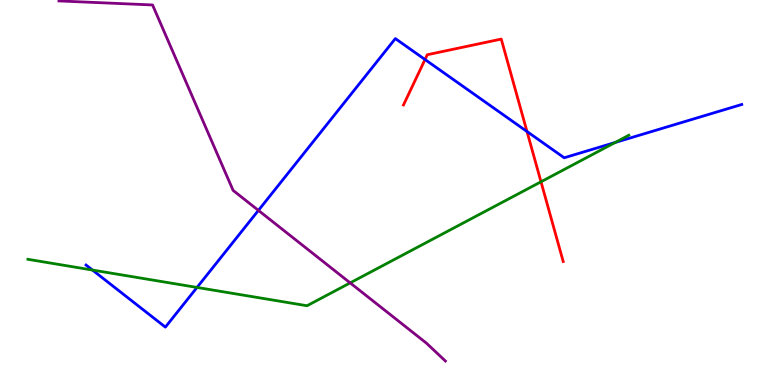[{'lines': ['blue', 'red'], 'intersections': [{'x': 5.48, 'y': 8.45}, {'x': 6.8, 'y': 6.58}]}, {'lines': ['green', 'red'], 'intersections': [{'x': 6.98, 'y': 5.28}]}, {'lines': ['purple', 'red'], 'intersections': []}, {'lines': ['blue', 'green'], 'intersections': [{'x': 1.19, 'y': 2.99}, {'x': 2.54, 'y': 2.53}, {'x': 7.94, 'y': 6.3}]}, {'lines': ['blue', 'purple'], 'intersections': [{'x': 3.33, 'y': 4.54}]}, {'lines': ['green', 'purple'], 'intersections': [{'x': 4.52, 'y': 2.65}]}]